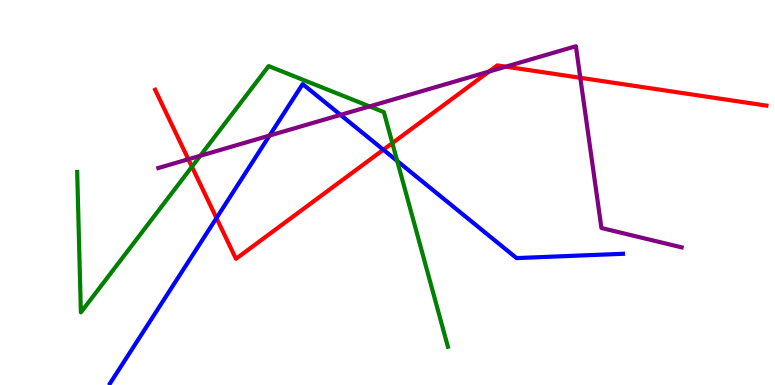[{'lines': ['blue', 'red'], 'intersections': [{'x': 2.79, 'y': 4.34}, {'x': 4.95, 'y': 6.11}]}, {'lines': ['green', 'red'], 'intersections': [{'x': 2.48, 'y': 5.67}, {'x': 5.06, 'y': 6.28}]}, {'lines': ['purple', 'red'], 'intersections': [{'x': 2.43, 'y': 5.86}, {'x': 6.31, 'y': 8.14}, {'x': 6.53, 'y': 8.27}, {'x': 7.49, 'y': 7.98}]}, {'lines': ['blue', 'green'], 'intersections': [{'x': 5.13, 'y': 5.82}]}, {'lines': ['blue', 'purple'], 'intersections': [{'x': 3.48, 'y': 6.48}, {'x': 4.39, 'y': 7.02}]}, {'lines': ['green', 'purple'], 'intersections': [{'x': 2.58, 'y': 5.95}, {'x': 4.77, 'y': 7.24}]}]